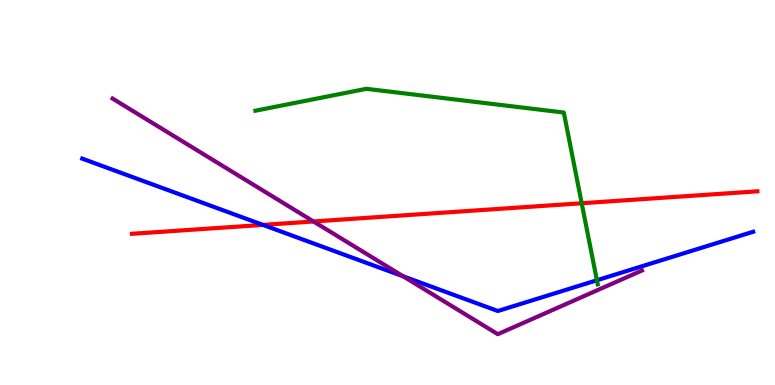[{'lines': ['blue', 'red'], 'intersections': [{'x': 3.39, 'y': 4.16}]}, {'lines': ['green', 'red'], 'intersections': [{'x': 7.51, 'y': 4.72}]}, {'lines': ['purple', 'red'], 'intersections': [{'x': 4.05, 'y': 4.25}]}, {'lines': ['blue', 'green'], 'intersections': [{'x': 7.7, 'y': 2.72}]}, {'lines': ['blue', 'purple'], 'intersections': [{'x': 5.2, 'y': 2.82}]}, {'lines': ['green', 'purple'], 'intersections': []}]